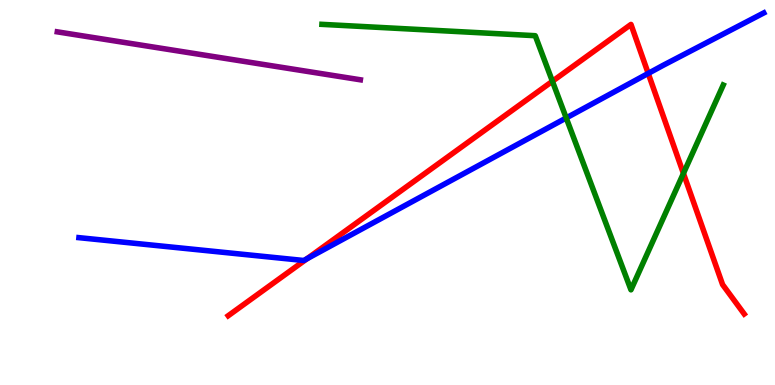[{'lines': ['blue', 'red'], 'intersections': [{'x': 3.96, 'y': 3.28}, {'x': 8.36, 'y': 8.09}]}, {'lines': ['green', 'red'], 'intersections': [{'x': 7.13, 'y': 7.89}, {'x': 8.82, 'y': 5.5}]}, {'lines': ['purple', 'red'], 'intersections': []}, {'lines': ['blue', 'green'], 'intersections': [{'x': 7.31, 'y': 6.94}]}, {'lines': ['blue', 'purple'], 'intersections': []}, {'lines': ['green', 'purple'], 'intersections': []}]